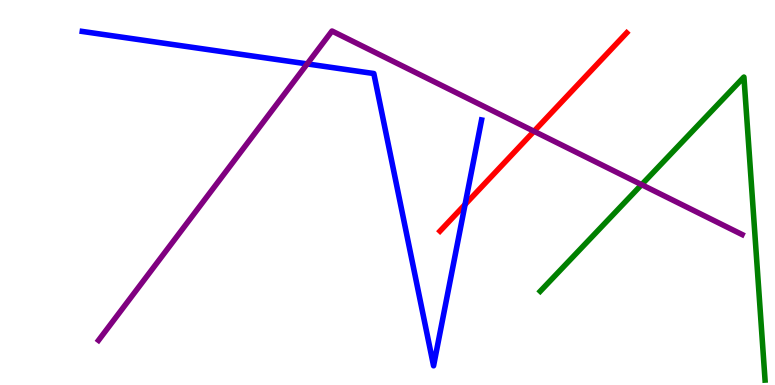[{'lines': ['blue', 'red'], 'intersections': [{'x': 6.0, 'y': 4.69}]}, {'lines': ['green', 'red'], 'intersections': []}, {'lines': ['purple', 'red'], 'intersections': [{'x': 6.89, 'y': 6.59}]}, {'lines': ['blue', 'green'], 'intersections': []}, {'lines': ['blue', 'purple'], 'intersections': [{'x': 3.96, 'y': 8.34}]}, {'lines': ['green', 'purple'], 'intersections': [{'x': 8.28, 'y': 5.2}]}]